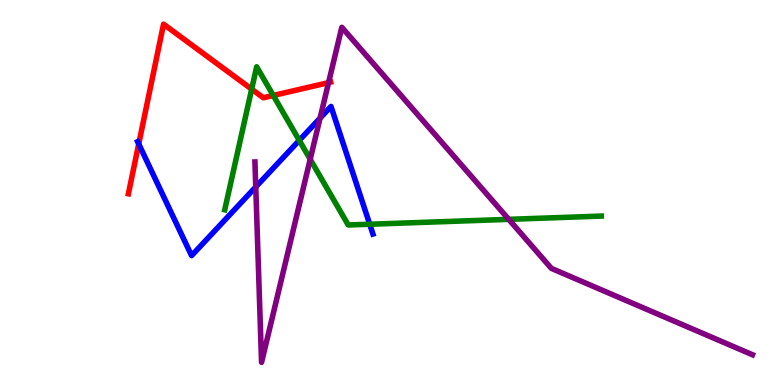[{'lines': ['blue', 'red'], 'intersections': [{'x': 1.79, 'y': 6.26}]}, {'lines': ['green', 'red'], 'intersections': [{'x': 3.25, 'y': 7.68}, {'x': 3.53, 'y': 7.52}]}, {'lines': ['purple', 'red'], 'intersections': [{'x': 4.24, 'y': 7.85}]}, {'lines': ['blue', 'green'], 'intersections': [{'x': 3.86, 'y': 6.35}, {'x': 4.77, 'y': 4.18}]}, {'lines': ['blue', 'purple'], 'intersections': [{'x': 3.3, 'y': 5.14}, {'x': 4.13, 'y': 6.93}]}, {'lines': ['green', 'purple'], 'intersections': [{'x': 4.0, 'y': 5.86}, {'x': 6.56, 'y': 4.3}]}]